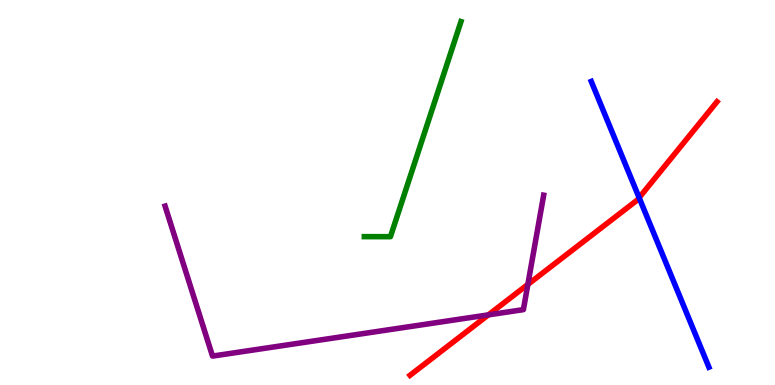[{'lines': ['blue', 'red'], 'intersections': [{'x': 8.25, 'y': 4.87}]}, {'lines': ['green', 'red'], 'intersections': []}, {'lines': ['purple', 'red'], 'intersections': [{'x': 6.3, 'y': 1.82}, {'x': 6.81, 'y': 2.61}]}, {'lines': ['blue', 'green'], 'intersections': []}, {'lines': ['blue', 'purple'], 'intersections': []}, {'lines': ['green', 'purple'], 'intersections': []}]